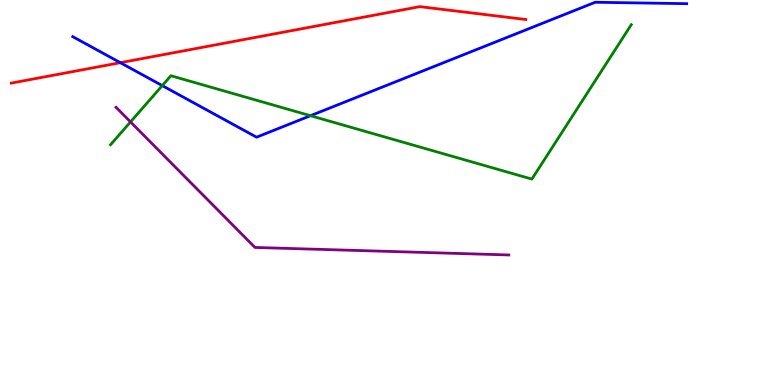[{'lines': ['blue', 'red'], 'intersections': [{'x': 1.55, 'y': 8.37}]}, {'lines': ['green', 'red'], 'intersections': []}, {'lines': ['purple', 'red'], 'intersections': []}, {'lines': ['blue', 'green'], 'intersections': [{'x': 2.09, 'y': 7.78}, {'x': 4.01, 'y': 6.99}]}, {'lines': ['blue', 'purple'], 'intersections': []}, {'lines': ['green', 'purple'], 'intersections': [{'x': 1.68, 'y': 6.83}]}]